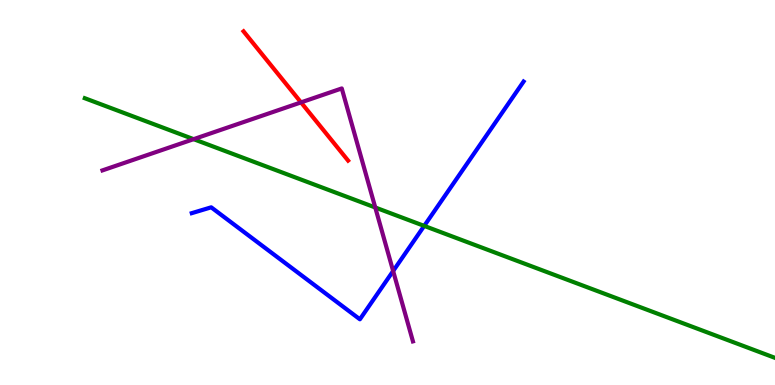[{'lines': ['blue', 'red'], 'intersections': []}, {'lines': ['green', 'red'], 'intersections': []}, {'lines': ['purple', 'red'], 'intersections': [{'x': 3.88, 'y': 7.34}]}, {'lines': ['blue', 'green'], 'intersections': [{'x': 5.47, 'y': 4.13}]}, {'lines': ['blue', 'purple'], 'intersections': [{'x': 5.07, 'y': 2.96}]}, {'lines': ['green', 'purple'], 'intersections': [{'x': 2.5, 'y': 6.39}, {'x': 4.84, 'y': 4.61}]}]